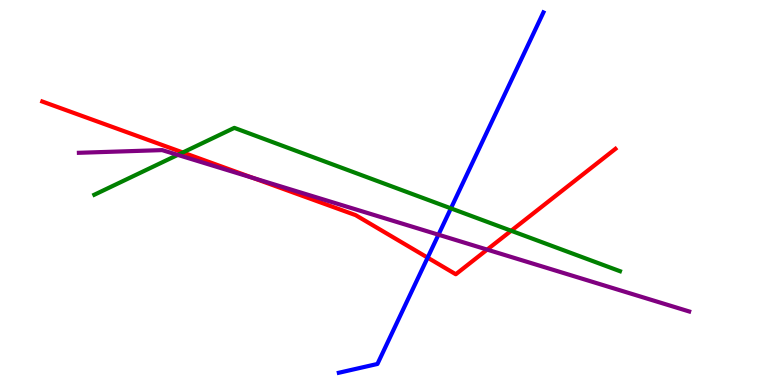[{'lines': ['blue', 'red'], 'intersections': [{'x': 5.52, 'y': 3.31}]}, {'lines': ['green', 'red'], 'intersections': [{'x': 2.36, 'y': 6.04}, {'x': 6.6, 'y': 4.01}]}, {'lines': ['purple', 'red'], 'intersections': [{'x': 3.26, 'y': 5.38}, {'x': 6.29, 'y': 3.52}]}, {'lines': ['blue', 'green'], 'intersections': [{'x': 5.82, 'y': 4.59}]}, {'lines': ['blue', 'purple'], 'intersections': [{'x': 5.66, 'y': 3.9}]}, {'lines': ['green', 'purple'], 'intersections': [{'x': 2.29, 'y': 5.98}]}]